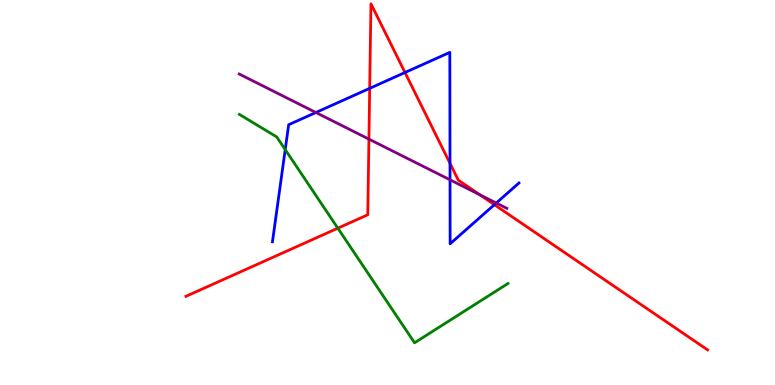[{'lines': ['blue', 'red'], 'intersections': [{'x': 4.77, 'y': 7.71}, {'x': 5.23, 'y': 8.12}, {'x': 5.81, 'y': 5.76}, {'x': 6.38, 'y': 4.68}]}, {'lines': ['green', 'red'], 'intersections': [{'x': 4.36, 'y': 4.07}]}, {'lines': ['purple', 'red'], 'intersections': [{'x': 4.76, 'y': 6.39}, {'x': 6.19, 'y': 4.94}]}, {'lines': ['blue', 'green'], 'intersections': [{'x': 3.68, 'y': 6.11}]}, {'lines': ['blue', 'purple'], 'intersections': [{'x': 4.08, 'y': 7.08}, {'x': 5.81, 'y': 5.33}, {'x': 6.4, 'y': 4.73}]}, {'lines': ['green', 'purple'], 'intersections': []}]